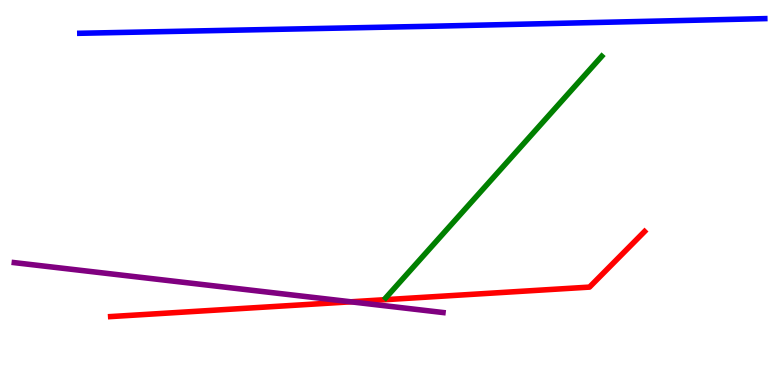[{'lines': ['blue', 'red'], 'intersections': []}, {'lines': ['green', 'red'], 'intersections': []}, {'lines': ['purple', 'red'], 'intersections': [{'x': 4.53, 'y': 2.16}]}, {'lines': ['blue', 'green'], 'intersections': []}, {'lines': ['blue', 'purple'], 'intersections': []}, {'lines': ['green', 'purple'], 'intersections': []}]